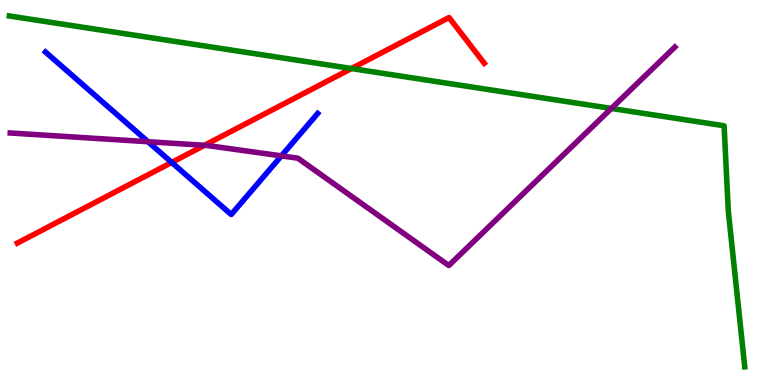[{'lines': ['blue', 'red'], 'intersections': [{'x': 2.22, 'y': 5.78}]}, {'lines': ['green', 'red'], 'intersections': [{'x': 4.53, 'y': 8.22}]}, {'lines': ['purple', 'red'], 'intersections': [{'x': 2.64, 'y': 6.23}]}, {'lines': ['blue', 'green'], 'intersections': []}, {'lines': ['blue', 'purple'], 'intersections': [{'x': 1.91, 'y': 6.32}, {'x': 3.63, 'y': 5.95}]}, {'lines': ['green', 'purple'], 'intersections': [{'x': 7.89, 'y': 7.18}]}]